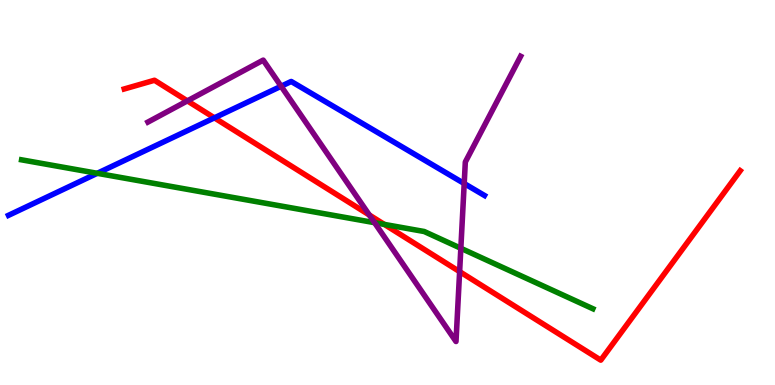[{'lines': ['blue', 'red'], 'intersections': [{'x': 2.77, 'y': 6.94}]}, {'lines': ['green', 'red'], 'intersections': [{'x': 4.96, 'y': 4.17}]}, {'lines': ['purple', 'red'], 'intersections': [{'x': 2.42, 'y': 7.38}, {'x': 4.77, 'y': 4.42}, {'x': 5.93, 'y': 2.94}]}, {'lines': ['blue', 'green'], 'intersections': [{'x': 1.25, 'y': 5.5}]}, {'lines': ['blue', 'purple'], 'intersections': [{'x': 3.63, 'y': 7.76}, {'x': 5.99, 'y': 5.23}]}, {'lines': ['green', 'purple'], 'intersections': [{'x': 4.83, 'y': 4.22}, {'x': 5.95, 'y': 3.55}]}]